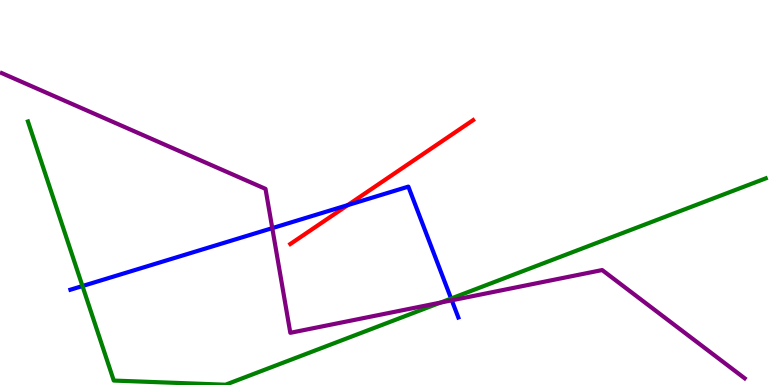[{'lines': ['blue', 'red'], 'intersections': [{'x': 4.49, 'y': 4.67}]}, {'lines': ['green', 'red'], 'intersections': []}, {'lines': ['purple', 'red'], 'intersections': []}, {'lines': ['blue', 'green'], 'intersections': [{'x': 1.06, 'y': 2.57}, {'x': 5.82, 'y': 2.25}]}, {'lines': ['blue', 'purple'], 'intersections': [{'x': 3.51, 'y': 4.07}, {'x': 5.83, 'y': 2.2}]}, {'lines': ['green', 'purple'], 'intersections': [{'x': 5.68, 'y': 2.14}]}]